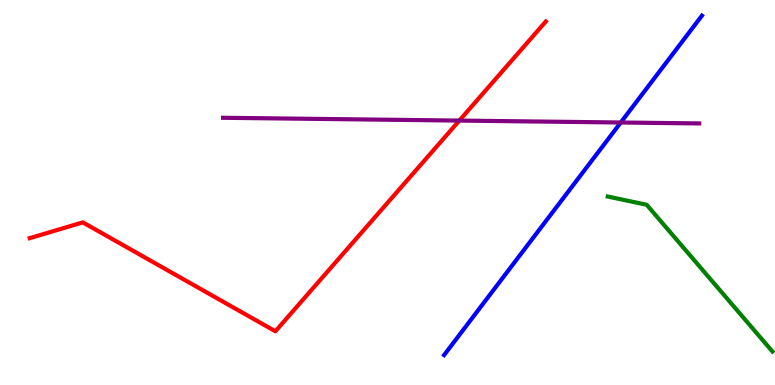[{'lines': ['blue', 'red'], 'intersections': []}, {'lines': ['green', 'red'], 'intersections': []}, {'lines': ['purple', 'red'], 'intersections': [{'x': 5.93, 'y': 6.87}]}, {'lines': ['blue', 'green'], 'intersections': []}, {'lines': ['blue', 'purple'], 'intersections': [{'x': 8.01, 'y': 6.82}]}, {'lines': ['green', 'purple'], 'intersections': []}]